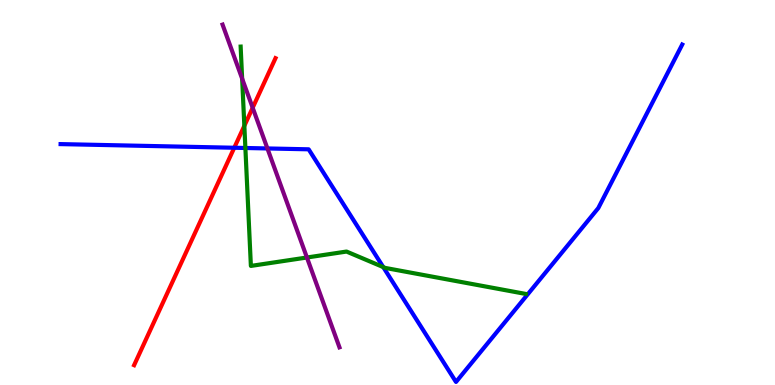[{'lines': ['blue', 'red'], 'intersections': [{'x': 3.02, 'y': 6.16}]}, {'lines': ['green', 'red'], 'intersections': [{'x': 3.15, 'y': 6.73}]}, {'lines': ['purple', 'red'], 'intersections': [{'x': 3.26, 'y': 7.2}]}, {'lines': ['blue', 'green'], 'intersections': [{'x': 3.17, 'y': 6.16}, {'x': 4.95, 'y': 3.06}]}, {'lines': ['blue', 'purple'], 'intersections': [{'x': 3.45, 'y': 6.14}]}, {'lines': ['green', 'purple'], 'intersections': [{'x': 3.12, 'y': 7.96}, {'x': 3.96, 'y': 3.31}]}]